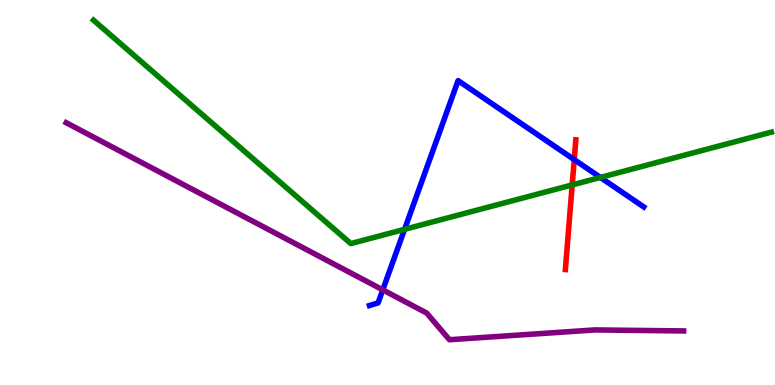[{'lines': ['blue', 'red'], 'intersections': [{'x': 7.41, 'y': 5.85}]}, {'lines': ['green', 'red'], 'intersections': [{'x': 7.38, 'y': 5.2}]}, {'lines': ['purple', 'red'], 'intersections': []}, {'lines': ['blue', 'green'], 'intersections': [{'x': 5.22, 'y': 4.04}, {'x': 7.75, 'y': 5.39}]}, {'lines': ['blue', 'purple'], 'intersections': [{'x': 4.94, 'y': 2.47}]}, {'lines': ['green', 'purple'], 'intersections': []}]